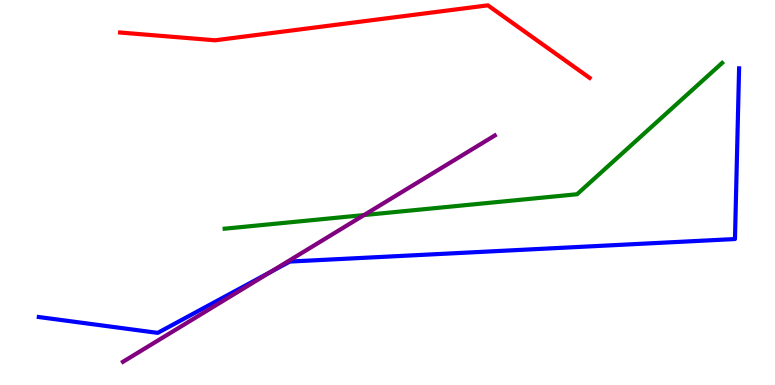[{'lines': ['blue', 'red'], 'intersections': []}, {'lines': ['green', 'red'], 'intersections': []}, {'lines': ['purple', 'red'], 'intersections': []}, {'lines': ['blue', 'green'], 'intersections': []}, {'lines': ['blue', 'purple'], 'intersections': [{'x': 3.49, 'y': 2.93}]}, {'lines': ['green', 'purple'], 'intersections': [{'x': 4.7, 'y': 4.41}]}]